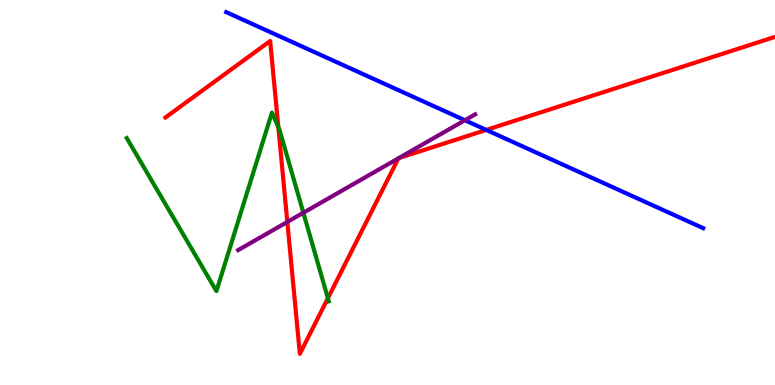[{'lines': ['blue', 'red'], 'intersections': [{'x': 6.27, 'y': 6.63}]}, {'lines': ['green', 'red'], 'intersections': [{'x': 3.59, 'y': 6.7}, {'x': 4.23, 'y': 2.25}]}, {'lines': ['purple', 'red'], 'intersections': [{'x': 3.71, 'y': 4.24}, {'x': 5.14, 'y': 5.89}, {'x': 5.15, 'y': 5.89}]}, {'lines': ['blue', 'green'], 'intersections': []}, {'lines': ['blue', 'purple'], 'intersections': [{'x': 6.0, 'y': 6.88}]}, {'lines': ['green', 'purple'], 'intersections': [{'x': 3.91, 'y': 4.47}]}]